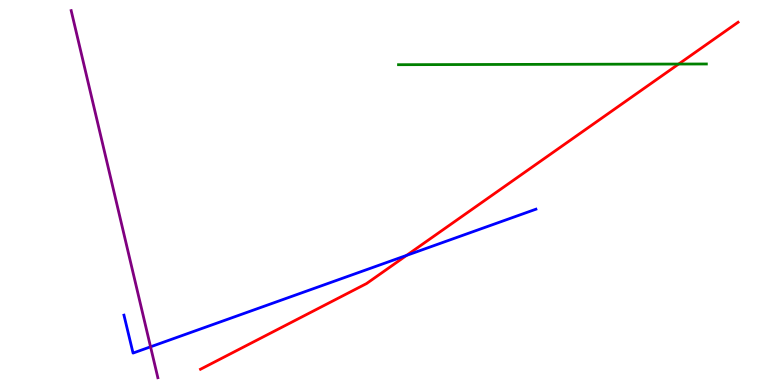[{'lines': ['blue', 'red'], 'intersections': [{'x': 5.25, 'y': 3.37}]}, {'lines': ['green', 'red'], 'intersections': [{'x': 8.76, 'y': 8.34}]}, {'lines': ['purple', 'red'], 'intersections': []}, {'lines': ['blue', 'green'], 'intersections': []}, {'lines': ['blue', 'purple'], 'intersections': [{'x': 1.94, 'y': 0.992}]}, {'lines': ['green', 'purple'], 'intersections': []}]